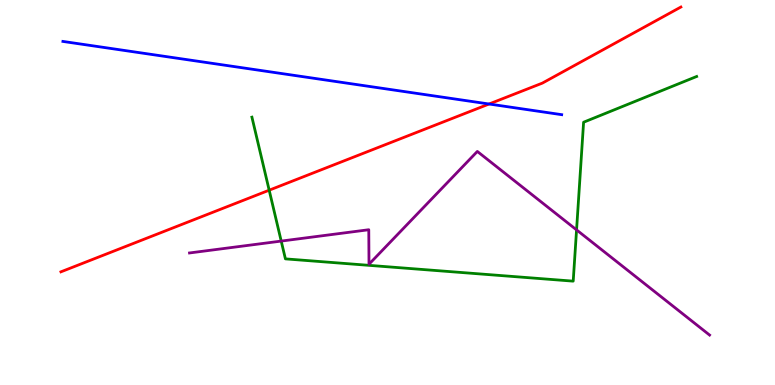[{'lines': ['blue', 'red'], 'intersections': [{'x': 6.31, 'y': 7.3}]}, {'lines': ['green', 'red'], 'intersections': [{'x': 3.47, 'y': 5.06}]}, {'lines': ['purple', 'red'], 'intersections': []}, {'lines': ['blue', 'green'], 'intersections': []}, {'lines': ['blue', 'purple'], 'intersections': []}, {'lines': ['green', 'purple'], 'intersections': [{'x': 3.63, 'y': 3.74}, {'x': 7.44, 'y': 4.03}]}]